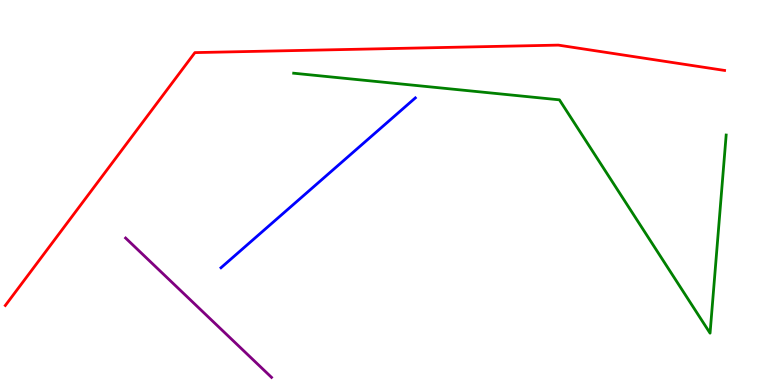[{'lines': ['blue', 'red'], 'intersections': []}, {'lines': ['green', 'red'], 'intersections': []}, {'lines': ['purple', 'red'], 'intersections': []}, {'lines': ['blue', 'green'], 'intersections': []}, {'lines': ['blue', 'purple'], 'intersections': []}, {'lines': ['green', 'purple'], 'intersections': []}]